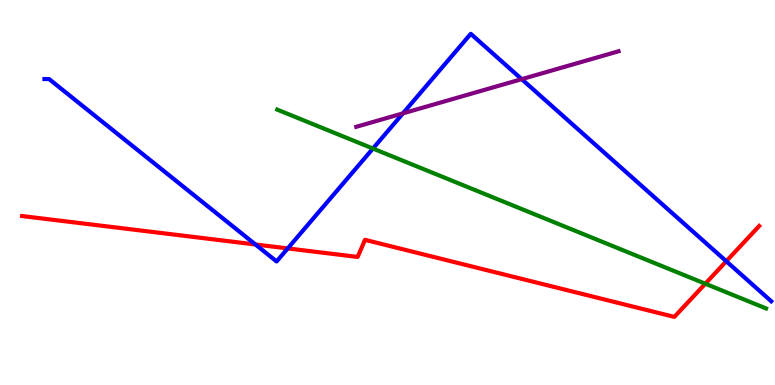[{'lines': ['blue', 'red'], 'intersections': [{'x': 3.3, 'y': 3.65}, {'x': 3.71, 'y': 3.55}, {'x': 9.37, 'y': 3.21}]}, {'lines': ['green', 'red'], 'intersections': [{'x': 9.1, 'y': 2.63}]}, {'lines': ['purple', 'red'], 'intersections': []}, {'lines': ['blue', 'green'], 'intersections': [{'x': 4.81, 'y': 6.14}]}, {'lines': ['blue', 'purple'], 'intersections': [{'x': 5.2, 'y': 7.06}, {'x': 6.73, 'y': 7.94}]}, {'lines': ['green', 'purple'], 'intersections': []}]